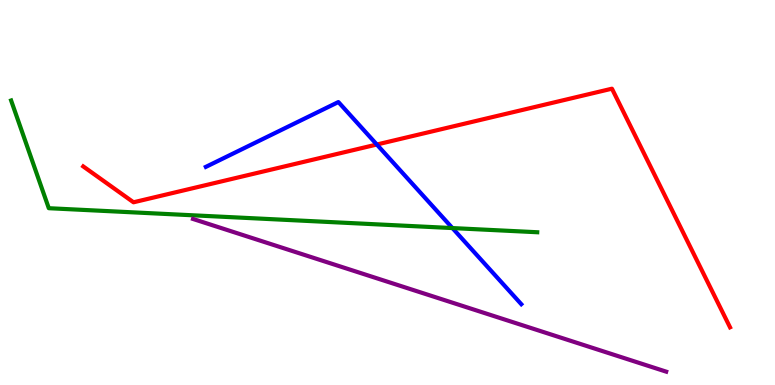[{'lines': ['blue', 'red'], 'intersections': [{'x': 4.86, 'y': 6.25}]}, {'lines': ['green', 'red'], 'intersections': []}, {'lines': ['purple', 'red'], 'intersections': []}, {'lines': ['blue', 'green'], 'intersections': [{'x': 5.84, 'y': 4.08}]}, {'lines': ['blue', 'purple'], 'intersections': []}, {'lines': ['green', 'purple'], 'intersections': []}]